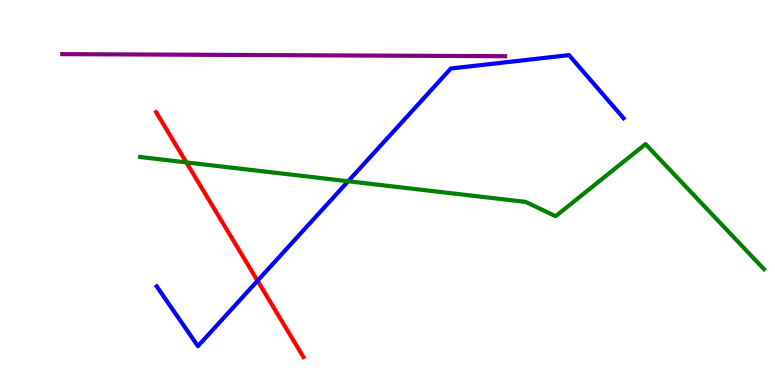[{'lines': ['blue', 'red'], 'intersections': [{'x': 3.32, 'y': 2.71}]}, {'lines': ['green', 'red'], 'intersections': [{'x': 2.4, 'y': 5.78}]}, {'lines': ['purple', 'red'], 'intersections': []}, {'lines': ['blue', 'green'], 'intersections': [{'x': 4.49, 'y': 5.29}]}, {'lines': ['blue', 'purple'], 'intersections': []}, {'lines': ['green', 'purple'], 'intersections': []}]